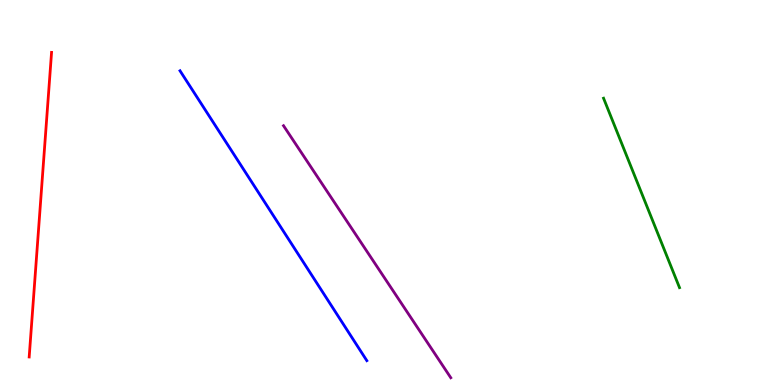[{'lines': ['blue', 'red'], 'intersections': []}, {'lines': ['green', 'red'], 'intersections': []}, {'lines': ['purple', 'red'], 'intersections': []}, {'lines': ['blue', 'green'], 'intersections': []}, {'lines': ['blue', 'purple'], 'intersections': []}, {'lines': ['green', 'purple'], 'intersections': []}]